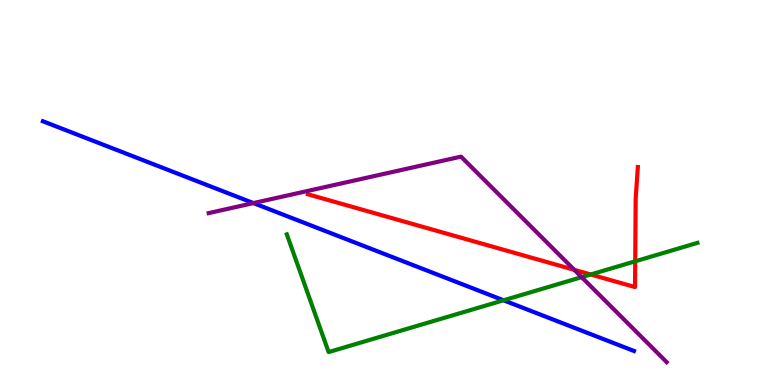[{'lines': ['blue', 'red'], 'intersections': []}, {'lines': ['green', 'red'], 'intersections': [{'x': 7.62, 'y': 2.87}, {'x': 8.2, 'y': 3.21}]}, {'lines': ['purple', 'red'], 'intersections': [{'x': 7.41, 'y': 2.99}]}, {'lines': ['blue', 'green'], 'intersections': [{'x': 6.5, 'y': 2.2}]}, {'lines': ['blue', 'purple'], 'intersections': [{'x': 3.27, 'y': 4.73}]}, {'lines': ['green', 'purple'], 'intersections': [{'x': 7.51, 'y': 2.8}]}]